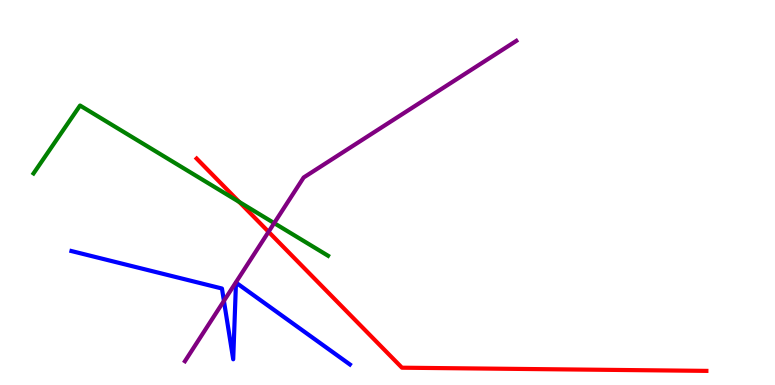[{'lines': ['blue', 'red'], 'intersections': []}, {'lines': ['green', 'red'], 'intersections': [{'x': 3.09, 'y': 4.75}]}, {'lines': ['purple', 'red'], 'intersections': [{'x': 3.47, 'y': 3.98}]}, {'lines': ['blue', 'green'], 'intersections': []}, {'lines': ['blue', 'purple'], 'intersections': [{'x': 2.89, 'y': 2.18}]}, {'lines': ['green', 'purple'], 'intersections': [{'x': 3.54, 'y': 4.2}]}]